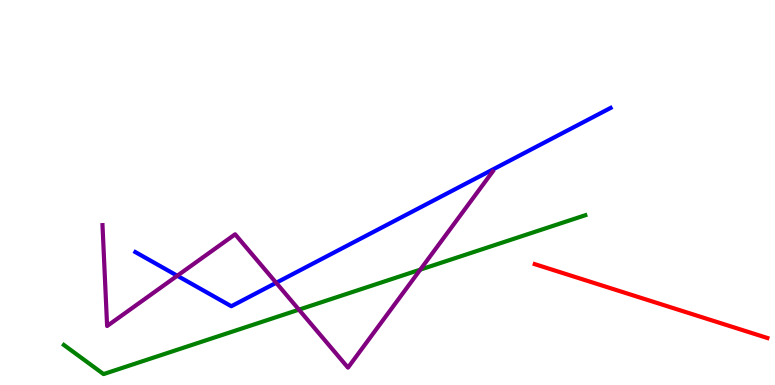[{'lines': ['blue', 'red'], 'intersections': []}, {'lines': ['green', 'red'], 'intersections': []}, {'lines': ['purple', 'red'], 'intersections': []}, {'lines': ['blue', 'green'], 'intersections': []}, {'lines': ['blue', 'purple'], 'intersections': [{'x': 2.29, 'y': 2.84}, {'x': 3.56, 'y': 2.65}]}, {'lines': ['green', 'purple'], 'intersections': [{'x': 3.86, 'y': 1.96}, {'x': 5.42, 'y': 3.0}]}]